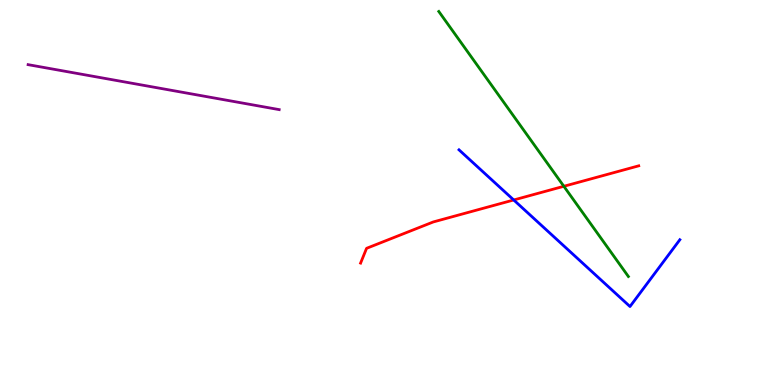[{'lines': ['blue', 'red'], 'intersections': [{'x': 6.63, 'y': 4.81}]}, {'lines': ['green', 'red'], 'intersections': [{'x': 7.28, 'y': 5.16}]}, {'lines': ['purple', 'red'], 'intersections': []}, {'lines': ['blue', 'green'], 'intersections': []}, {'lines': ['blue', 'purple'], 'intersections': []}, {'lines': ['green', 'purple'], 'intersections': []}]